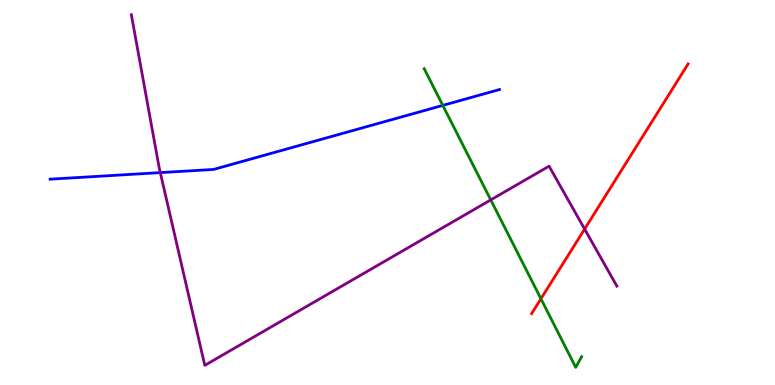[{'lines': ['blue', 'red'], 'intersections': []}, {'lines': ['green', 'red'], 'intersections': [{'x': 6.98, 'y': 2.24}]}, {'lines': ['purple', 'red'], 'intersections': [{'x': 7.54, 'y': 4.05}]}, {'lines': ['blue', 'green'], 'intersections': [{'x': 5.71, 'y': 7.26}]}, {'lines': ['blue', 'purple'], 'intersections': [{'x': 2.07, 'y': 5.52}]}, {'lines': ['green', 'purple'], 'intersections': [{'x': 6.33, 'y': 4.81}]}]